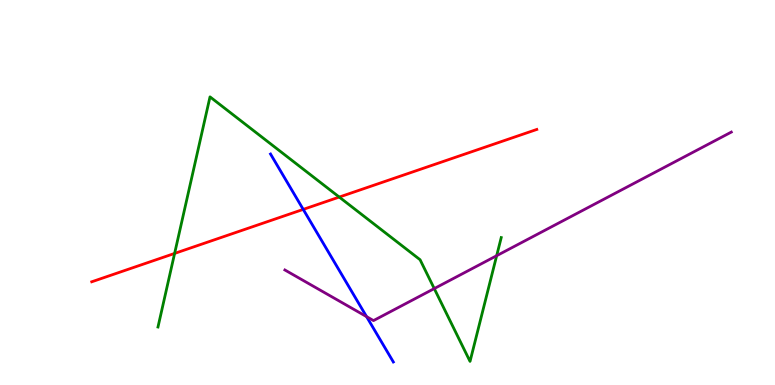[{'lines': ['blue', 'red'], 'intersections': [{'x': 3.91, 'y': 4.56}]}, {'lines': ['green', 'red'], 'intersections': [{'x': 2.25, 'y': 3.42}, {'x': 4.38, 'y': 4.88}]}, {'lines': ['purple', 'red'], 'intersections': []}, {'lines': ['blue', 'green'], 'intersections': []}, {'lines': ['blue', 'purple'], 'intersections': [{'x': 4.73, 'y': 1.78}]}, {'lines': ['green', 'purple'], 'intersections': [{'x': 5.6, 'y': 2.5}, {'x': 6.41, 'y': 3.36}]}]